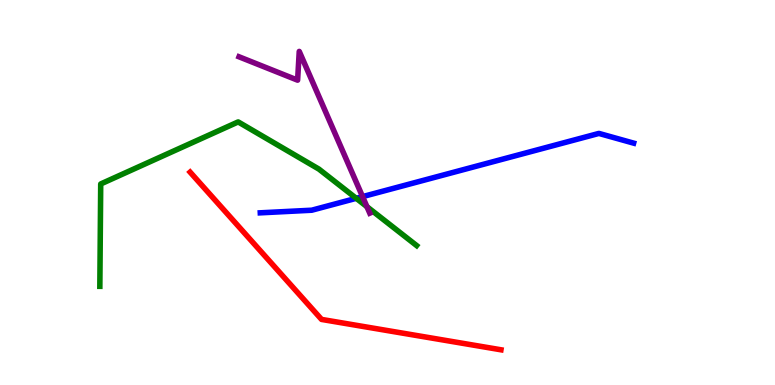[{'lines': ['blue', 'red'], 'intersections': []}, {'lines': ['green', 'red'], 'intersections': []}, {'lines': ['purple', 'red'], 'intersections': []}, {'lines': ['blue', 'green'], 'intersections': [{'x': 4.6, 'y': 4.85}]}, {'lines': ['blue', 'purple'], 'intersections': [{'x': 4.68, 'y': 4.89}]}, {'lines': ['green', 'purple'], 'intersections': [{'x': 4.73, 'y': 4.63}]}]